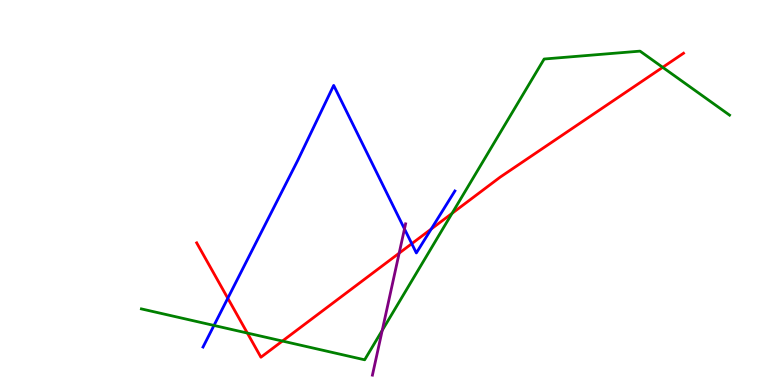[{'lines': ['blue', 'red'], 'intersections': [{'x': 2.94, 'y': 2.25}, {'x': 5.31, 'y': 3.67}, {'x': 5.56, 'y': 4.05}]}, {'lines': ['green', 'red'], 'intersections': [{'x': 3.19, 'y': 1.35}, {'x': 3.64, 'y': 1.14}, {'x': 5.83, 'y': 4.46}, {'x': 8.55, 'y': 8.25}]}, {'lines': ['purple', 'red'], 'intersections': [{'x': 5.15, 'y': 3.42}]}, {'lines': ['blue', 'green'], 'intersections': [{'x': 2.76, 'y': 1.55}]}, {'lines': ['blue', 'purple'], 'intersections': [{'x': 5.22, 'y': 4.05}]}, {'lines': ['green', 'purple'], 'intersections': [{'x': 4.93, 'y': 1.42}]}]